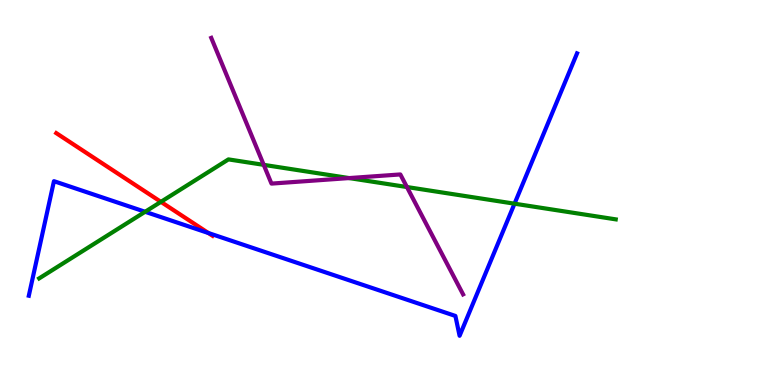[{'lines': ['blue', 'red'], 'intersections': [{'x': 2.69, 'y': 3.95}]}, {'lines': ['green', 'red'], 'intersections': [{'x': 2.08, 'y': 4.76}]}, {'lines': ['purple', 'red'], 'intersections': []}, {'lines': ['blue', 'green'], 'intersections': [{'x': 1.87, 'y': 4.5}, {'x': 6.64, 'y': 4.71}]}, {'lines': ['blue', 'purple'], 'intersections': []}, {'lines': ['green', 'purple'], 'intersections': [{'x': 3.4, 'y': 5.72}, {'x': 4.51, 'y': 5.37}, {'x': 5.25, 'y': 5.14}]}]